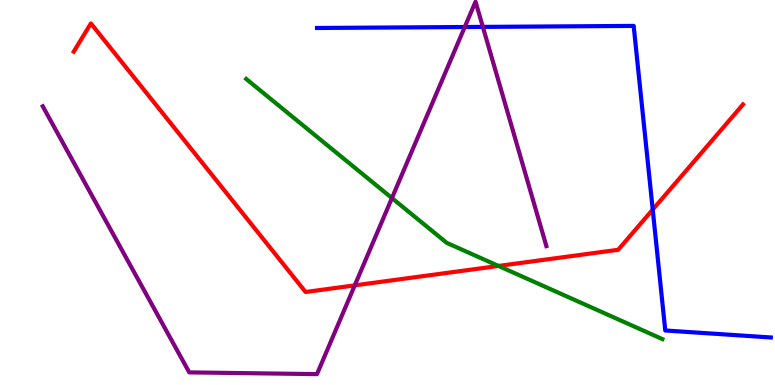[{'lines': ['blue', 'red'], 'intersections': [{'x': 8.42, 'y': 4.56}]}, {'lines': ['green', 'red'], 'intersections': [{'x': 6.43, 'y': 3.09}]}, {'lines': ['purple', 'red'], 'intersections': [{'x': 4.58, 'y': 2.59}]}, {'lines': ['blue', 'green'], 'intersections': []}, {'lines': ['blue', 'purple'], 'intersections': [{'x': 6.0, 'y': 9.3}, {'x': 6.23, 'y': 9.3}]}, {'lines': ['green', 'purple'], 'intersections': [{'x': 5.06, 'y': 4.86}]}]